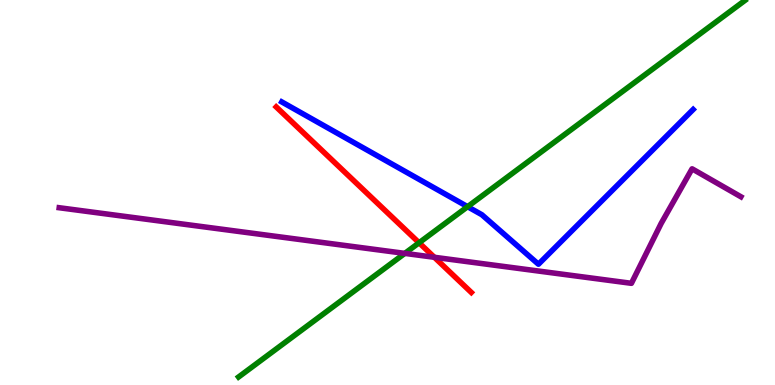[{'lines': ['blue', 'red'], 'intersections': []}, {'lines': ['green', 'red'], 'intersections': [{'x': 5.41, 'y': 3.69}]}, {'lines': ['purple', 'red'], 'intersections': [{'x': 5.6, 'y': 3.32}]}, {'lines': ['blue', 'green'], 'intersections': [{'x': 6.03, 'y': 4.63}]}, {'lines': ['blue', 'purple'], 'intersections': []}, {'lines': ['green', 'purple'], 'intersections': [{'x': 5.22, 'y': 3.42}]}]